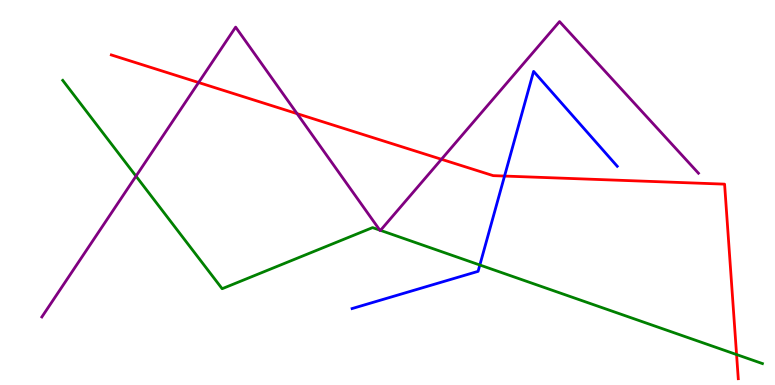[{'lines': ['blue', 'red'], 'intersections': [{'x': 6.51, 'y': 5.43}]}, {'lines': ['green', 'red'], 'intersections': [{'x': 9.5, 'y': 0.791}]}, {'lines': ['purple', 'red'], 'intersections': [{'x': 2.56, 'y': 7.86}, {'x': 3.83, 'y': 7.05}, {'x': 5.7, 'y': 5.86}]}, {'lines': ['blue', 'green'], 'intersections': [{'x': 6.19, 'y': 3.12}]}, {'lines': ['blue', 'purple'], 'intersections': []}, {'lines': ['green', 'purple'], 'intersections': [{'x': 1.75, 'y': 5.42}, {'x': 4.9, 'y': 4.02}, {'x': 4.91, 'y': 4.02}]}]